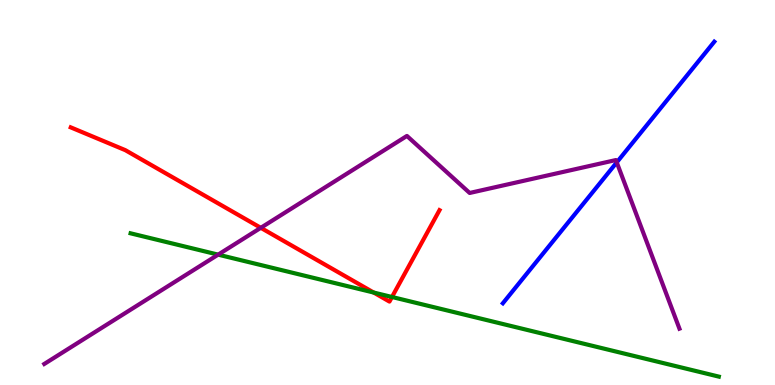[{'lines': ['blue', 'red'], 'intersections': []}, {'lines': ['green', 'red'], 'intersections': [{'x': 4.82, 'y': 2.4}, {'x': 5.06, 'y': 2.29}]}, {'lines': ['purple', 'red'], 'intersections': [{'x': 3.37, 'y': 4.08}]}, {'lines': ['blue', 'green'], 'intersections': []}, {'lines': ['blue', 'purple'], 'intersections': [{'x': 7.96, 'y': 5.78}]}, {'lines': ['green', 'purple'], 'intersections': [{'x': 2.81, 'y': 3.39}]}]